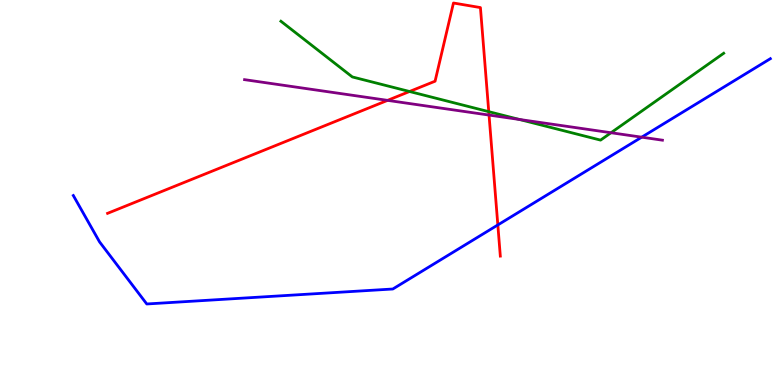[{'lines': ['blue', 'red'], 'intersections': [{'x': 6.42, 'y': 4.16}]}, {'lines': ['green', 'red'], 'intersections': [{'x': 5.28, 'y': 7.62}, {'x': 6.31, 'y': 7.1}]}, {'lines': ['purple', 'red'], 'intersections': [{'x': 5.0, 'y': 7.39}, {'x': 6.31, 'y': 7.01}]}, {'lines': ['blue', 'green'], 'intersections': []}, {'lines': ['blue', 'purple'], 'intersections': [{'x': 8.28, 'y': 6.44}]}, {'lines': ['green', 'purple'], 'intersections': [{'x': 6.7, 'y': 6.9}, {'x': 7.88, 'y': 6.55}]}]